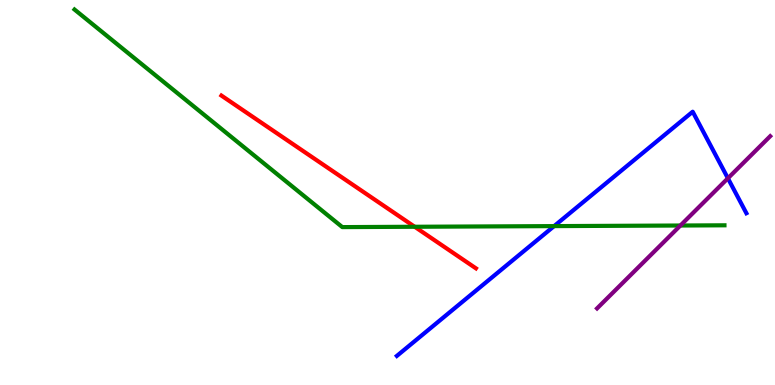[{'lines': ['blue', 'red'], 'intersections': []}, {'lines': ['green', 'red'], 'intersections': [{'x': 5.35, 'y': 4.11}]}, {'lines': ['purple', 'red'], 'intersections': []}, {'lines': ['blue', 'green'], 'intersections': [{'x': 7.15, 'y': 4.13}]}, {'lines': ['blue', 'purple'], 'intersections': [{'x': 9.39, 'y': 5.37}]}, {'lines': ['green', 'purple'], 'intersections': [{'x': 8.78, 'y': 4.14}]}]